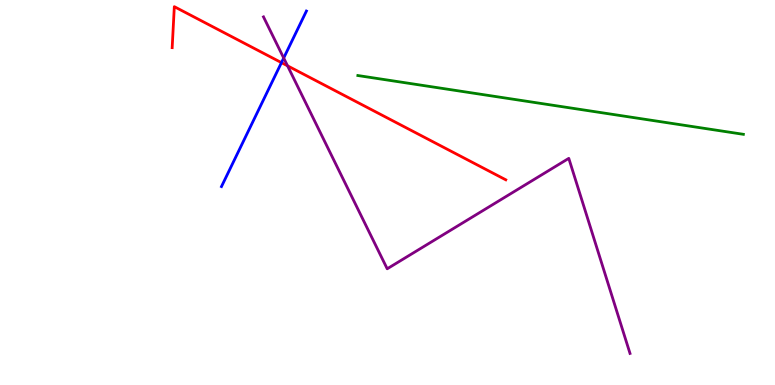[{'lines': ['blue', 'red'], 'intersections': [{'x': 3.63, 'y': 8.37}]}, {'lines': ['green', 'red'], 'intersections': []}, {'lines': ['purple', 'red'], 'intersections': [{'x': 3.71, 'y': 8.29}]}, {'lines': ['blue', 'green'], 'intersections': []}, {'lines': ['blue', 'purple'], 'intersections': [{'x': 3.66, 'y': 8.49}]}, {'lines': ['green', 'purple'], 'intersections': []}]